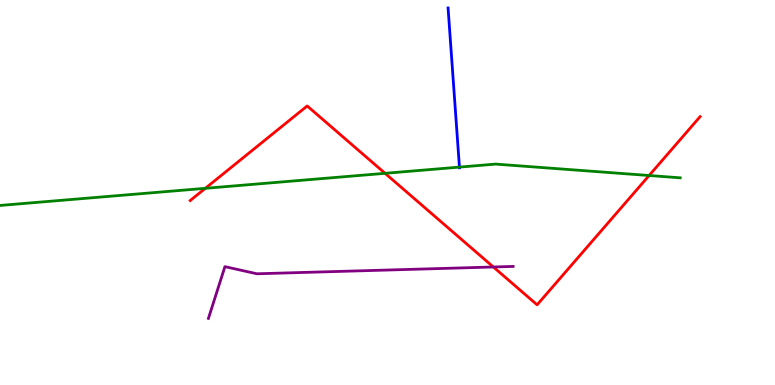[{'lines': ['blue', 'red'], 'intersections': []}, {'lines': ['green', 'red'], 'intersections': [{'x': 2.65, 'y': 5.11}, {'x': 4.97, 'y': 5.5}, {'x': 8.38, 'y': 5.44}]}, {'lines': ['purple', 'red'], 'intersections': [{'x': 6.37, 'y': 3.07}]}, {'lines': ['blue', 'green'], 'intersections': [{'x': 5.93, 'y': 5.66}]}, {'lines': ['blue', 'purple'], 'intersections': []}, {'lines': ['green', 'purple'], 'intersections': []}]